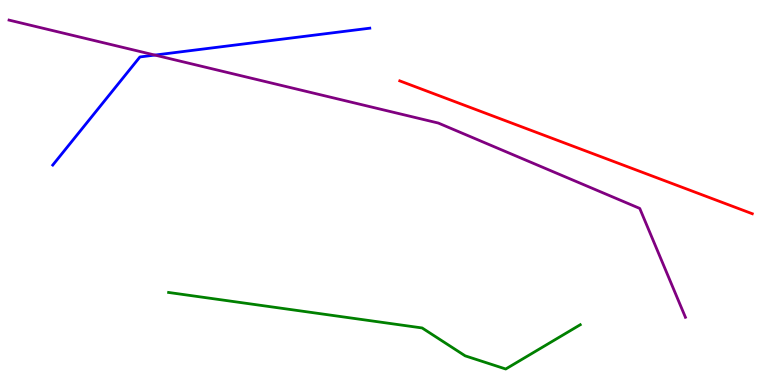[{'lines': ['blue', 'red'], 'intersections': []}, {'lines': ['green', 'red'], 'intersections': []}, {'lines': ['purple', 'red'], 'intersections': []}, {'lines': ['blue', 'green'], 'intersections': []}, {'lines': ['blue', 'purple'], 'intersections': [{'x': 2.0, 'y': 8.57}]}, {'lines': ['green', 'purple'], 'intersections': []}]